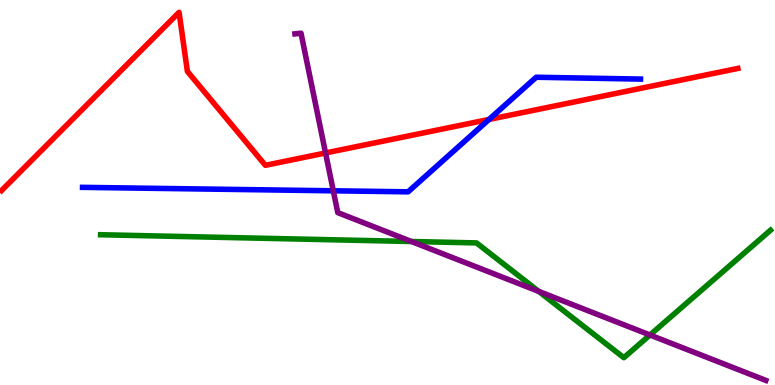[{'lines': ['blue', 'red'], 'intersections': [{'x': 6.31, 'y': 6.9}]}, {'lines': ['green', 'red'], 'intersections': []}, {'lines': ['purple', 'red'], 'intersections': [{'x': 4.2, 'y': 6.03}]}, {'lines': ['blue', 'green'], 'intersections': []}, {'lines': ['blue', 'purple'], 'intersections': [{'x': 4.3, 'y': 5.04}]}, {'lines': ['green', 'purple'], 'intersections': [{'x': 5.31, 'y': 3.73}, {'x': 6.95, 'y': 2.43}, {'x': 8.39, 'y': 1.3}]}]